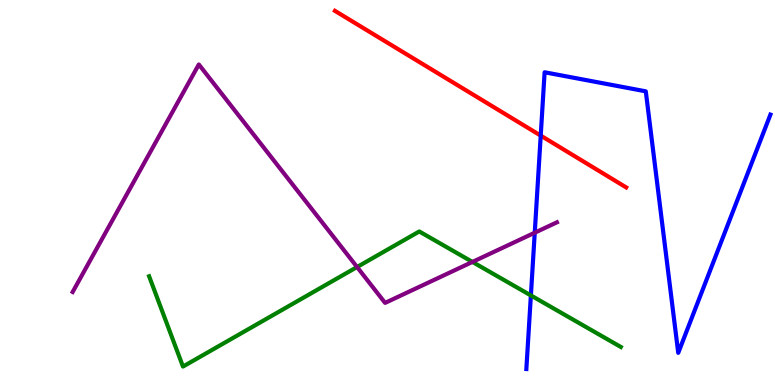[{'lines': ['blue', 'red'], 'intersections': [{'x': 6.98, 'y': 6.48}]}, {'lines': ['green', 'red'], 'intersections': []}, {'lines': ['purple', 'red'], 'intersections': []}, {'lines': ['blue', 'green'], 'intersections': [{'x': 6.85, 'y': 2.33}]}, {'lines': ['blue', 'purple'], 'intersections': [{'x': 6.9, 'y': 3.96}]}, {'lines': ['green', 'purple'], 'intersections': [{'x': 4.61, 'y': 3.06}, {'x': 6.1, 'y': 3.2}]}]